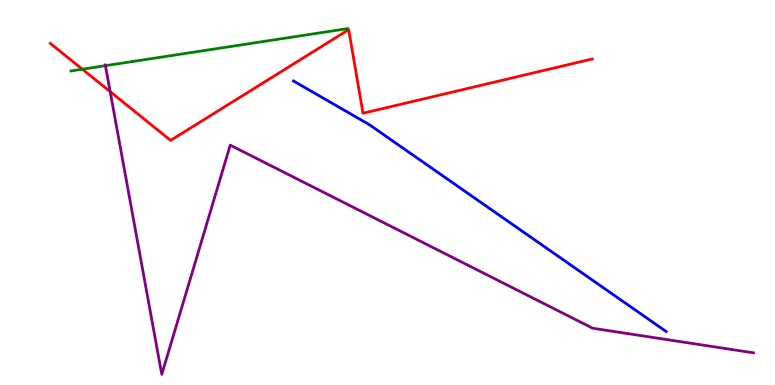[{'lines': ['blue', 'red'], 'intersections': []}, {'lines': ['green', 'red'], 'intersections': [{'x': 1.06, 'y': 8.2}]}, {'lines': ['purple', 'red'], 'intersections': [{'x': 1.42, 'y': 7.62}]}, {'lines': ['blue', 'green'], 'intersections': []}, {'lines': ['blue', 'purple'], 'intersections': []}, {'lines': ['green', 'purple'], 'intersections': [{'x': 1.36, 'y': 8.29}]}]